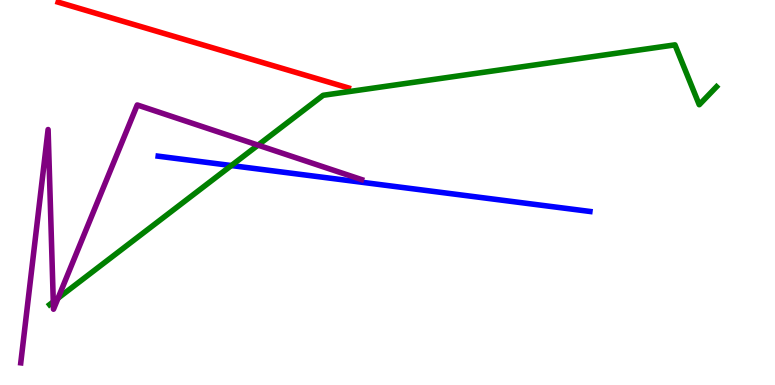[{'lines': ['blue', 'red'], 'intersections': []}, {'lines': ['green', 'red'], 'intersections': []}, {'lines': ['purple', 'red'], 'intersections': []}, {'lines': ['blue', 'green'], 'intersections': [{'x': 2.99, 'y': 5.7}]}, {'lines': ['blue', 'purple'], 'intersections': []}, {'lines': ['green', 'purple'], 'intersections': [{'x': 0.688, 'y': 2.16}, {'x': 0.749, 'y': 2.26}, {'x': 3.33, 'y': 6.23}]}]